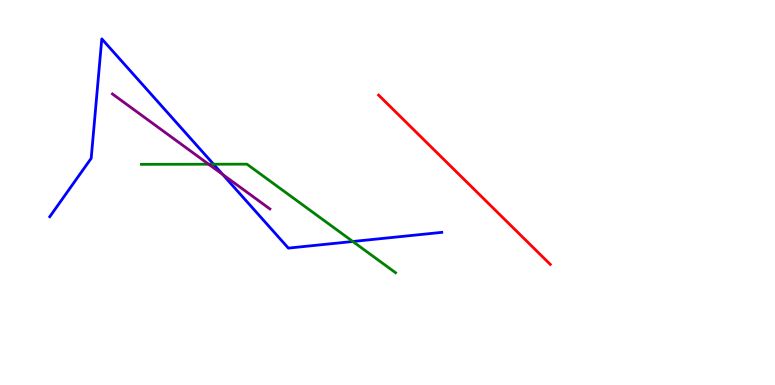[{'lines': ['blue', 'red'], 'intersections': []}, {'lines': ['green', 'red'], 'intersections': []}, {'lines': ['purple', 'red'], 'intersections': []}, {'lines': ['blue', 'green'], 'intersections': [{'x': 2.76, 'y': 5.73}, {'x': 4.55, 'y': 3.73}]}, {'lines': ['blue', 'purple'], 'intersections': [{'x': 2.87, 'y': 5.47}]}, {'lines': ['green', 'purple'], 'intersections': [{'x': 2.69, 'y': 5.73}]}]